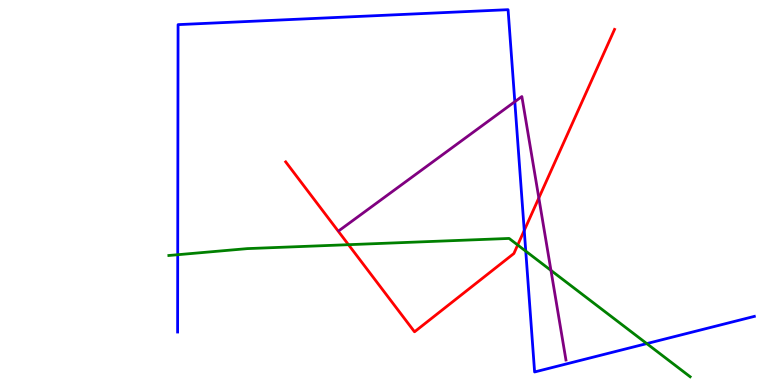[{'lines': ['blue', 'red'], 'intersections': [{'x': 6.76, 'y': 4.01}]}, {'lines': ['green', 'red'], 'intersections': [{'x': 4.5, 'y': 3.64}, {'x': 6.68, 'y': 3.64}]}, {'lines': ['purple', 'red'], 'intersections': [{'x': 6.95, 'y': 4.86}]}, {'lines': ['blue', 'green'], 'intersections': [{'x': 2.29, 'y': 3.38}, {'x': 6.78, 'y': 3.48}, {'x': 8.35, 'y': 1.08}]}, {'lines': ['blue', 'purple'], 'intersections': [{'x': 6.64, 'y': 7.36}]}, {'lines': ['green', 'purple'], 'intersections': [{'x': 7.11, 'y': 2.98}]}]